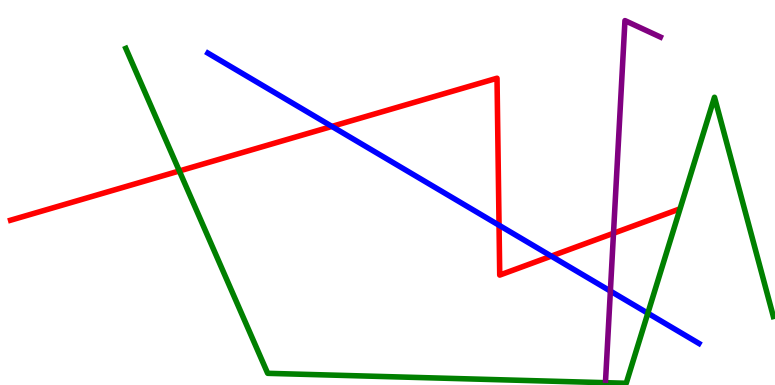[{'lines': ['blue', 'red'], 'intersections': [{'x': 4.28, 'y': 6.72}, {'x': 6.44, 'y': 4.15}, {'x': 7.11, 'y': 3.35}]}, {'lines': ['green', 'red'], 'intersections': [{'x': 2.31, 'y': 5.56}]}, {'lines': ['purple', 'red'], 'intersections': [{'x': 7.92, 'y': 3.94}]}, {'lines': ['blue', 'green'], 'intersections': [{'x': 8.36, 'y': 1.86}]}, {'lines': ['blue', 'purple'], 'intersections': [{'x': 7.88, 'y': 2.44}]}, {'lines': ['green', 'purple'], 'intersections': []}]